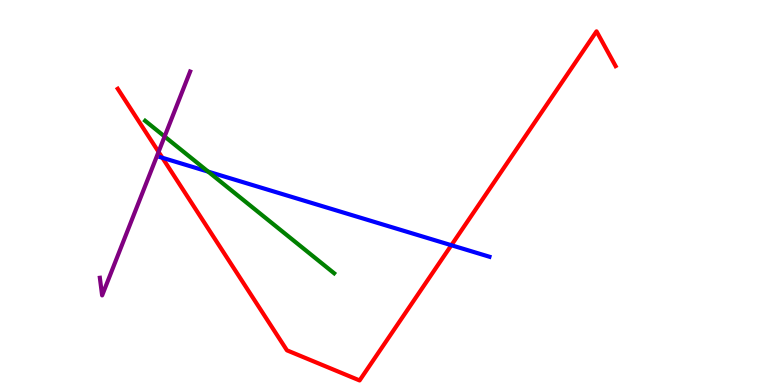[{'lines': ['blue', 'red'], 'intersections': [{'x': 2.1, 'y': 5.9}, {'x': 5.82, 'y': 3.63}]}, {'lines': ['green', 'red'], 'intersections': []}, {'lines': ['purple', 'red'], 'intersections': [{'x': 2.05, 'y': 6.06}]}, {'lines': ['blue', 'green'], 'intersections': [{'x': 2.69, 'y': 5.54}]}, {'lines': ['blue', 'purple'], 'intersections': []}, {'lines': ['green', 'purple'], 'intersections': [{'x': 2.12, 'y': 6.45}]}]